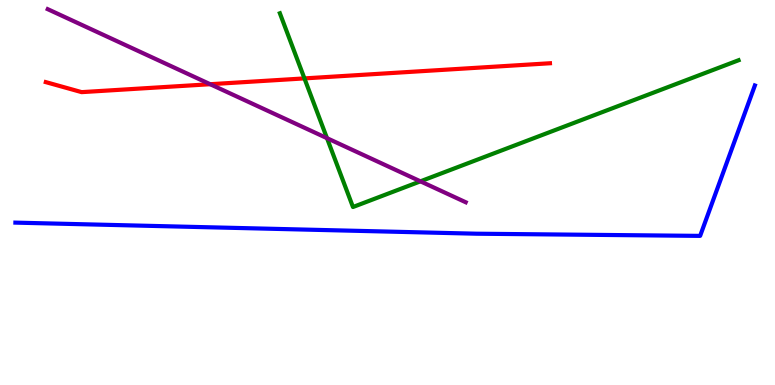[{'lines': ['blue', 'red'], 'intersections': []}, {'lines': ['green', 'red'], 'intersections': [{'x': 3.93, 'y': 7.96}]}, {'lines': ['purple', 'red'], 'intersections': [{'x': 2.71, 'y': 7.81}]}, {'lines': ['blue', 'green'], 'intersections': []}, {'lines': ['blue', 'purple'], 'intersections': []}, {'lines': ['green', 'purple'], 'intersections': [{'x': 4.22, 'y': 6.41}, {'x': 5.43, 'y': 5.29}]}]